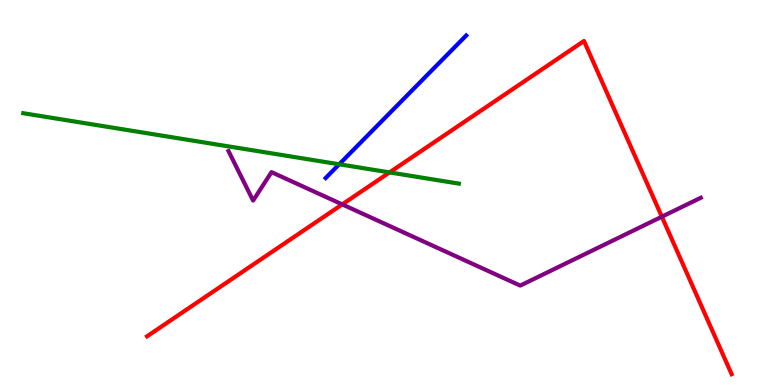[{'lines': ['blue', 'red'], 'intersections': []}, {'lines': ['green', 'red'], 'intersections': [{'x': 5.03, 'y': 5.52}]}, {'lines': ['purple', 'red'], 'intersections': [{'x': 4.42, 'y': 4.69}, {'x': 8.54, 'y': 4.37}]}, {'lines': ['blue', 'green'], 'intersections': [{'x': 4.38, 'y': 5.73}]}, {'lines': ['blue', 'purple'], 'intersections': []}, {'lines': ['green', 'purple'], 'intersections': []}]